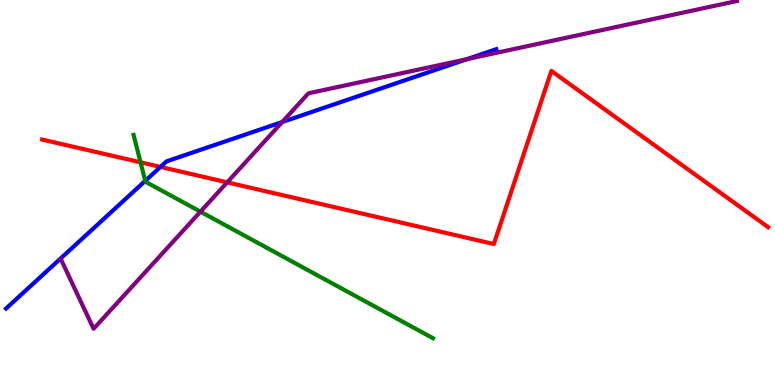[{'lines': ['blue', 'red'], 'intersections': [{'x': 2.07, 'y': 5.66}]}, {'lines': ['green', 'red'], 'intersections': [{'x': 1.81, 'y': 5.78}]}, {'lines': ['purple', 'red'], 'intersections': [{'x': 2.93, 'y': 5.26}]}, {'lines': ['blue', 'green'], 'intersections': [{'x': 1.87, 'y': 5.3}]}, {'lines': ['blue', 'purple'], 'intersections': [{'x': 3.64, 'y': 6.83}, {'x': 6.03, 'y': 8.46}]}, {'lines': ['green', 'purple'], 'intersections': [{'x': 2.59, 'y': 4.5}]}]